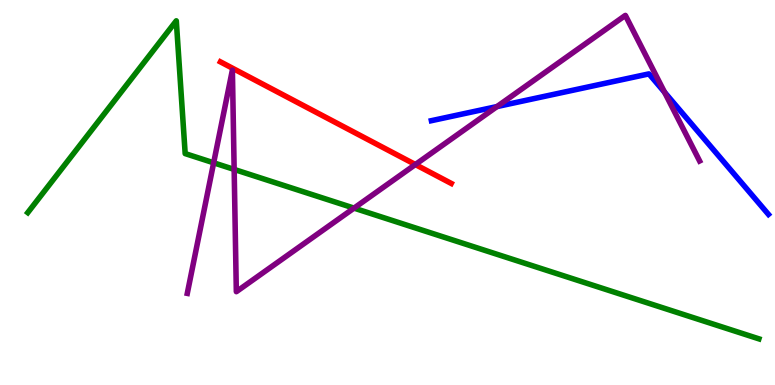[{'lines': ['blue', 'red'], 'intersections': []}, {'lines': ['green', 'red'], 'intersections': []}, {'lines': ['purple', 'red'], 'intersections': [{'x': 5.36, 'y': 5.73}]}, {'lines': ['blue', 'green'], 'intersections': []}, {'lines': ['blue', 'purple'], 'intersections': [{'x': 6.41, 'y': 7.23}, {'x': 8.57, 'y': 7.6}]}, {'lines': ['green', 'purple'], 'intersections': [{'x': 2.76, 'y': 5.77}, {'x': 3.02, 'y': 5.6}, {'x': 4.57, 'y': 4.59}]}]